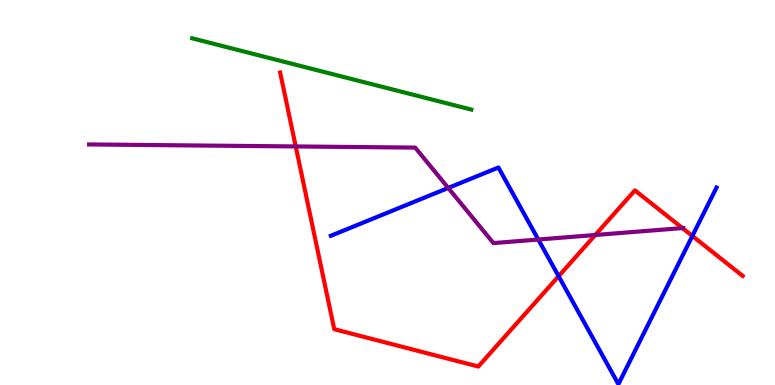[{'lines': ['blue', 'red'], 'intersections': [{'x': 7.21, 'y': 2.83}, {'x': 8.93, 'y': 3.87}]}, {'lines': ['green', 'red'], 'intersections': []}, {'lines': ['purple', 'red'], 'intersections': [{'x': 3.82, 'y': 6.2}, {'x': 7.68, 'y': 3.9}, {'x': 8.81, 'y': 4.08}]}, {'lines': ['blue', 'green'], 'intersections': []}, {'lines': ['blue', 'purple'], 'intersections': [{'x': 5.78, 'y': 5.12}, {'x': 6.95, 'y': 3.78}]}, {'lines': ['green', 'purple'], 'intersections': []}]